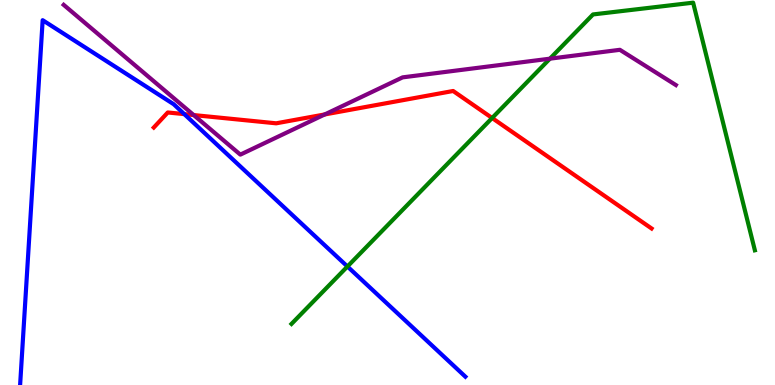[{'lines': ['blue', 'red'], 'intersections': [{'x': 2.38, 'y': 7.04}]}, {'lines': ['green', 'red'], 'intersections': [{'x': 6.35, 'y': 6.93}]}, {'lines': ['purple', 'red'], 'intersections': [{'x': 2.5, 'y': 7.01}, {'x': 4.19, 'y': 7.03}]}, {'lines': ['blue', 'green'], 'intersections': [{'x': 4.48, 'y': 3.08}]}, {'lines': ['blue', 'purple'], 'intersections': []}, {'lines': ['green', 'purple'], 'intersections': [{'x': 7.1, 'y': 8.48}]}]